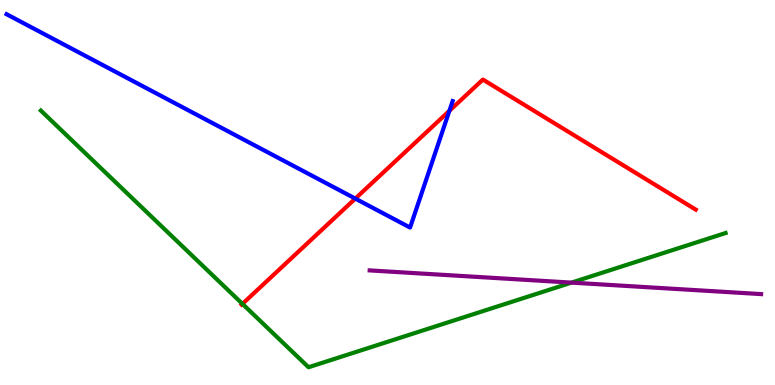[{'lines': ['blue', 'red'], 'intersections': [{'x': 4.58, 'y': 4.84}, {'x': 5.8, 'y': 7.12}]}, {'lines': ['green', 'red'], 'intersections': [{'x': 3.13, 'y': 2.11}]}, {'lines': ['purple', 'red'], 'intersections': []}, {'lines': ['blue', 'green'], 'intersections': []}, {'lines': ['blue', 'purple'], 'intersections': []}, {'lines': ['green', 'purple'], 'intersections': [{'x': 7.37, 'y': 2.66}]}]